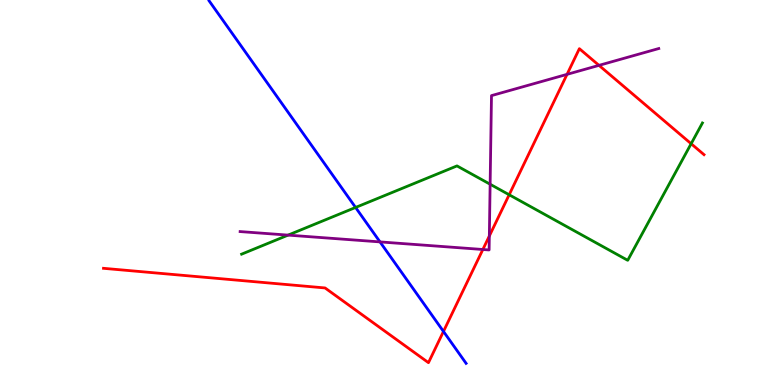[{'lines': ['blue', 'red'], 'intersections': [{'x': 5.72, 'y': 1.39}]}, {'lines': ['green', 'red'], 'intersections': [{'x': 6.57, 'y': 4.94}, {'x': 8.92, 'y': 6.27}]}, {'lines': ['purple', 'red'], 'intersections': [{'x': 6.23, 'y': 3.52}, {'x': 6.31, 'y': 3.87}, {'x': 7.32, 'y': 8.07}, {'x': 7.73, 'y': 8.3}]}, {'lines': ['blue', 'green'], 'intersections': [{'x': 4.59, 'y': 4.61}]}, {'lines': ['blue', 'purple'], 'intersections': [{'x': 4.9, 'y': 3.72}]}, {'lines': ['green', 'purple'], 'intersections': [{'x': 3.72, 'y': 3.89}, {'x': 6.32, 'y': 5.21}]}]